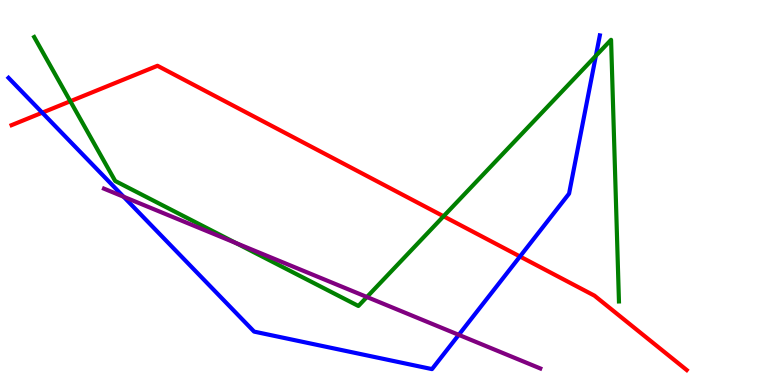[{'lines': ['blue', 'red'], 'intersections': [{'x': 0.545, 'y': 7.07}, {'x': 6.71, 'y': 3.34}]}, {'lines': ['green', 'red'], 'intersections': [{'x': 0.907, 'y': 7.37}, {'x': 5.72, 'y': 4.38}]}, {'lines': ['purple', 'red'], 'intersections': []}, {'lines': ['blue', 'green'], 'intersections': [{'x': 7.69, 'y': 8.55}]}, {'lines': ['blue', 'purple'], 'intersections': [{'x': 1.59, 'y': 4.89}, {'x': 5.92, 'y': 1.3}]}, {'lines': ['green', 'purple'], 'intersections': [{'x': 3.04, 'y': 3.69}, {'x': 4.73, 'y': 2.29}]}]